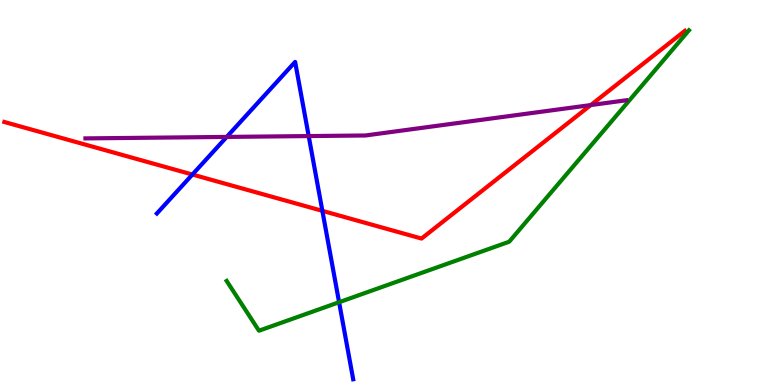[{'lines': ['blue', 'red'], 'intersections': [{'x': 2.48, 'y': 5.47}, {'x': 4.16, 'y': 4.52}]}, {'lines': ['green', 'red'], 'intersections': []}, {'lines': ['purple', 'red'], 'intersections': [{'x': 7.62, 'y': 7.27}]}, {'lines': ['blue', 'green'], 'intersections': [{'x': 4.38, 'y': 2.15}]}, {'lines': ['blue', 'purple'], 'intersections': [{'x': 2.93, 'y': 6.44}, {'x': 3.98, 'y': 6.47}]}, {'lines': ['green', 'purple'], 'intersections': []}]